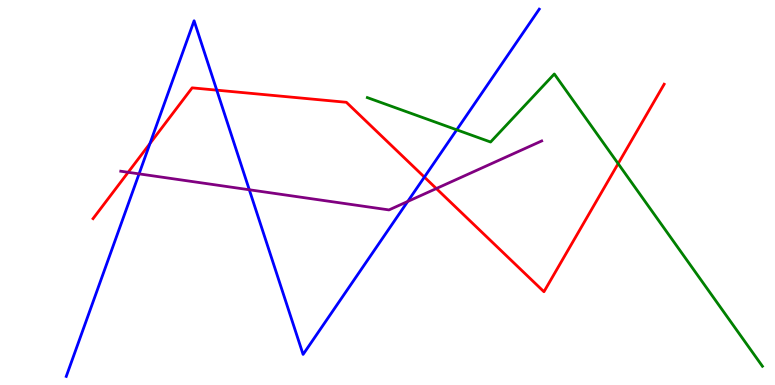[{'lines': ['blue', 'red'], 'intersections': [{'x': 1.94, 'y': 6.27}, {'x': 2.8, 'y': 7.66}, {'x': 5.48, 'y': 5.4}]}, {'lines': ['green', 'red'], 'intersections': [{'x': 7.98, 'y': 5.75}]}, {'lines': ['purple', 'red'], 'intersections': [{'x': 1.65, 'y': 5.52}, {'x': 5.63, 'y': 5.1}]}, {'lines': ['blue', 'green'], 'intersections': [{'x': 5.89, 'y': 6.63}]}, {'lines': ['blue', 'purple'], 'intersections': [{'x': 1.79, 'y': 5.48}, {'x': 3.22, 'y': 5.07}, {'x': 5.26, 'y': 4.77}]}, {'lines': ['green', 'purple'], 'intersections': []}]